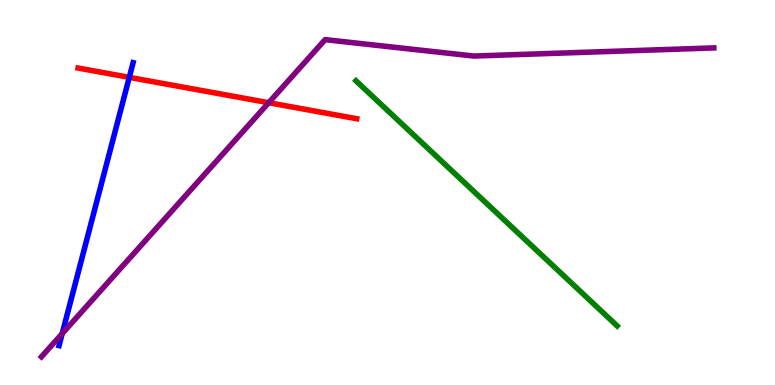[{'lines': ['blue', 'red'], 'intersections': [{'x': 1.67, 'y': 7.99}]}, {'lines': ['green', 'red'], 'intersections': []}, {'lines': ['purple', 'red'], 'intersections': [{'x': 3.47, 'y': 7.33}]}, {'lines': ['blue', 'green'], 'intersections': []}, {'lines': ['blue', 'purple'], 'intersections': [{'x': 0.802, 'y': 1.33}]}, {'lines': ['green', 'purple'], 'intersections': []}]